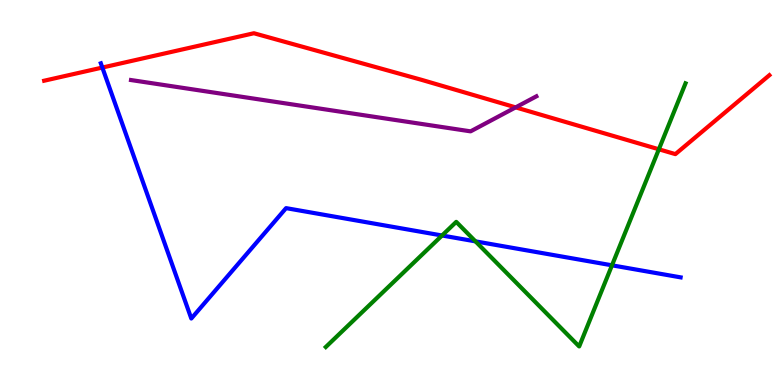[{'lines': ['blue', 'red'], 'intersections': [{'x': 1.32, 'y': 8.25}]}, {'lines': ['green', 'red'], 'intersections': [{'x': 8.5, 'y': 6.12}]}, {'lines': ['purple', 'red'], 'intersections': [{'x': 6.65, 'y': 7.21}]}, {'lines': ['blue', 'green'], 'intersections': [{'x': 5.7, 'y': 3.88}, {'x': 6.14, 'y': 3.73}, {'x': 7.9, 'y': 3.11}]}, {'lines': ['blue', 'purple'], 'intersections': []}, {'lines': ['green', 'purple'], 'intersections': []}]